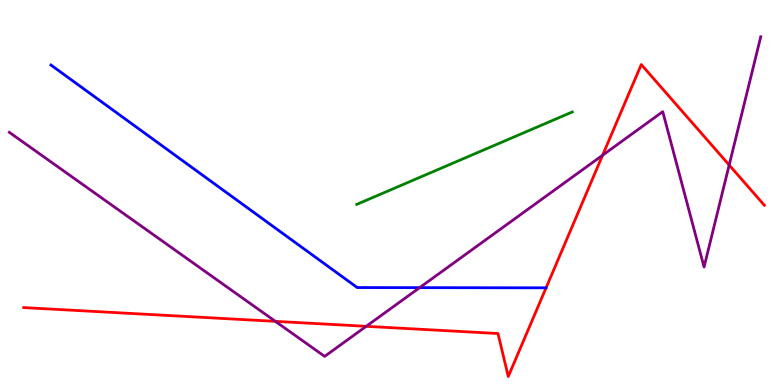[{'lines': ['blue', 'red'], 'intersections': []}, {'lines': ['green', 'red'], 'intersections': []}, {'lines': ['purple', 'red'], 'intersections': [{'x': 3.55, 'y': 1.65}, {'x': 4.73, 'y': 1.52}, {'x': 7.78, 'y': 5.97}, {'x': 9.41, 'y': 5.71}]}, {'lines': ['blue', 'green'], 'intersections': []}, {'lines': ['blue', 'purple'], 'intersections': [{'x': 5.41, 'y': 2.53}]}, {'lines': ['green', 'purple'], 'intersections': []}]